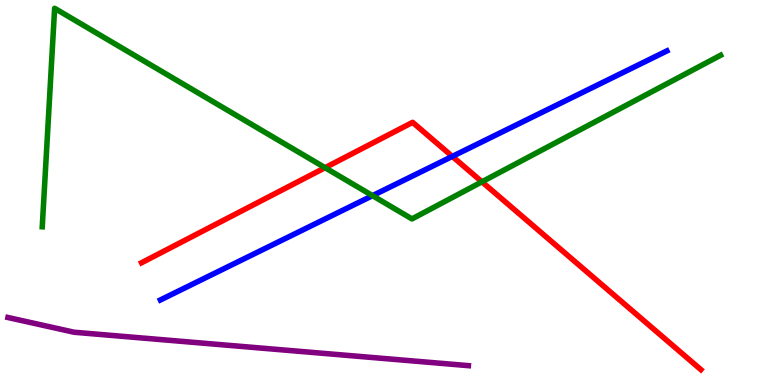[{'lines': ['blue', 'red'], 'intersections': [{'x': 5.84, 'y': 5.94}]}, {'lines': ['green', 'red'], 'intersections': [{'x': 4.19, 'y': 5.64}, {'x': 6.22, 'y': 5.28}]}, {'lines': ['purple', 'red'], 'intersections': []}, {'lines': ['blue', 'green'], 'intersections': [{'x': 4.81, 'y': 4.92}]}, {'lines': ['blue', 'purple'], 'intersections': []}, {'lines': ['green', 'purple'], 'intersections': []}]